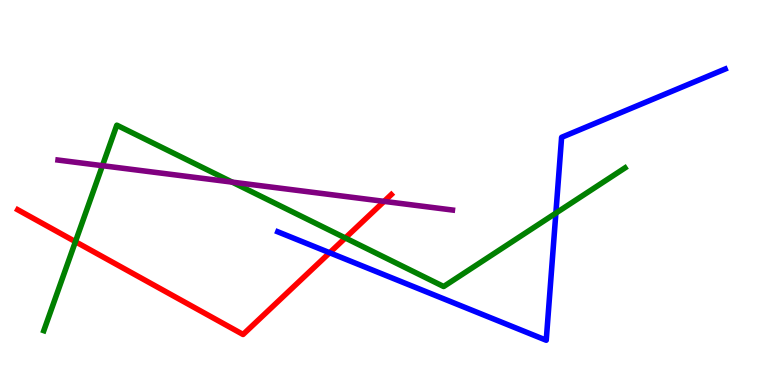[{'lines': ['blue', 'red'], 'intersections': [{'x': 4.25, 'y': 3.44}]}, {'lines': ['green', 'red'], 'intersections': [{'x': 0.973, 'y': 3.72}, {'x': 4.46, 'y': 3.82}]}, {'lines': ['purple', 'red'], 'intersections': [{'x': 4.96, 'y': 4.77}]}, {'lines': ['blue', 'green'], 'intersections': [{'x': 7.17, 'y': 4.46}]}, {'lines': ['blue', 'purple'], 'intersections': []}, {'lines': ['green', 'purple'], 'intersections': [{'x': 1.32, 'y': 5.7}, {'x': 3.0, 'y': 5.27}]}]